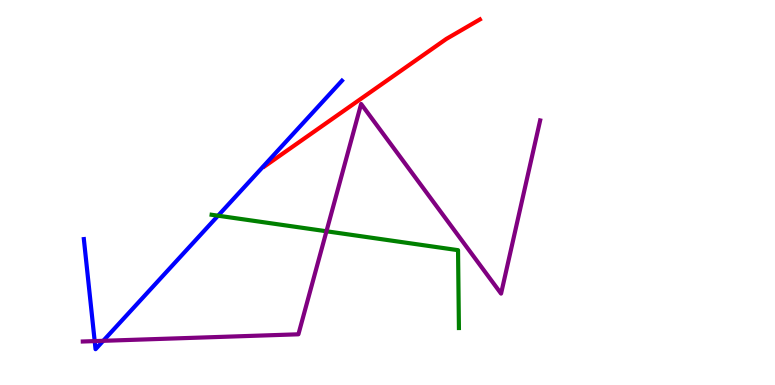[{'lines': ['blue', 'red'], 'intersections': []}, {'lines': ['green', 'red'], 'intersections': []}, {'lines': ['purple', 'red'], 'intersections': []}, {'lines': ['blue', 'green'], 'intersections': [{'x': 2.81, 'y': 4.4}]}, {'lines': ['blue', 'purple'], 'intersections': [{'x': 1.22, 'y': 1.14}, {'x': 1.33, 'y': 1.15}]}, {'lines': ['green', 'purple'], 'intersections': [{'x': 4.21, 'y': 3.99}]}]